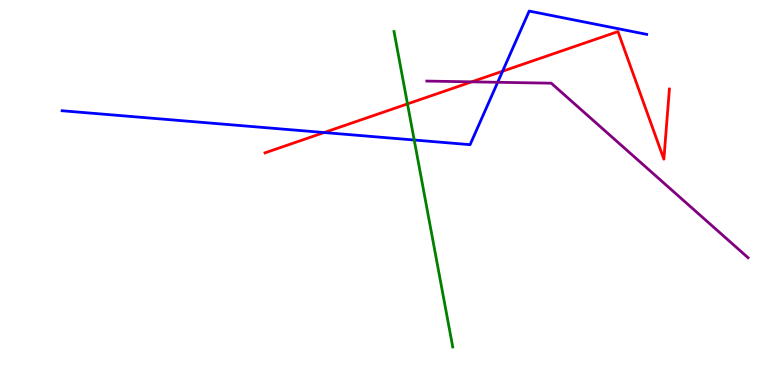[{'lines': ['blue', 'red'], 'intersections': [{'x': 4.18, 'y': 6.56}, {'x': 6.48, 'y': 8.15}]}, {'lines': ['green', 'red'], 'intersections': [{'x': 5.26, 'y': 7.3}]}, {'lines': ['purple', 'red'], 'intersections': [{'x': 6.09, 'y': 7.87}]}, {'lines': ['blue', 'green'], 'intersections': [{'x': 5.34, 'y': 6.36}]}, {'lines': ['blue', 'purple'], 'intersections': [{'x': 6.42, 'y': 7.86}]}, {'lines': ['green', 'purple'], 'intersections': []}]